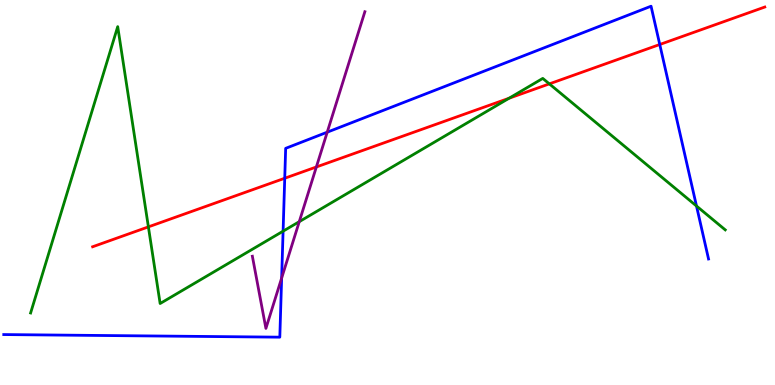[{'lines': ['blue', 'red'], 'intersections': [{'x': 3.67, 'y': 5.37}, {'x': 8.51, 'y': 8.84}]}, {'lines': ['green', 'red'], 'intersections': [{'x': 1.91, 'y': 4.11}, {'x': 6.57, 'y': 7.45}, {'x': 7.09, 'y': 7.82}]}, {'lines': ['purple', 'red'], 'intersections': [{'x': 4.08, 'y': 5.66}]}, {'lines': ['blue', 'green'], 'intersections': [{'x': 3.65, 'y': 4.0}, {'x': 8.99, 'y': 4.65}]}, {'lines': ['blue', 'purple'], 'intersections': [{'x': 3.63, 'y': 2.78}, {'x': 4.22, 'y': 6.57}]}, {'lines': ['green', 'purple'], 'intersections': [{'x': 3.86, 'y': 4.24}]}]